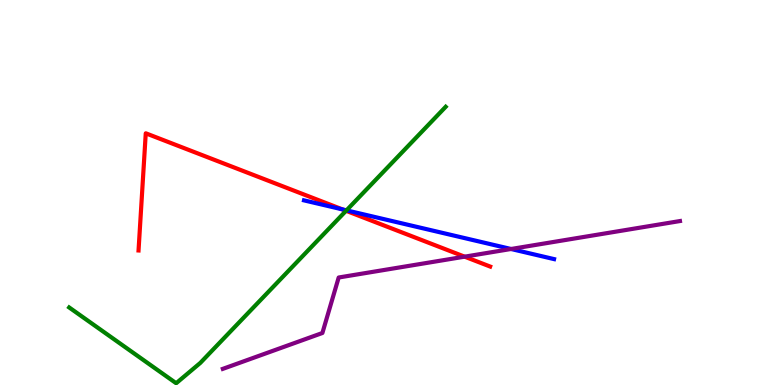[{'lines': ['blue', 'red'], 'intersections': [{'x': 4.42, 'y': 4.56}]}, {'lines': ['green', 'red'], 'intersections': [{'x': 4.47, 'y': 4.52}]}, {'lines': ['purple', 'red'], 'intersections': [{'x': 6.0, 'y': 3.33}]}, {'lines': ['blue', 'green'], 'intersections': [{'x': 4.47, 'y': 4.54}]}, {'lines': ['blue', 'purple'], 'intersections': [{'x': 6.59, 'y': 3.53}]}, {'lines': ['green', 'purple'], 'intersections': []}]